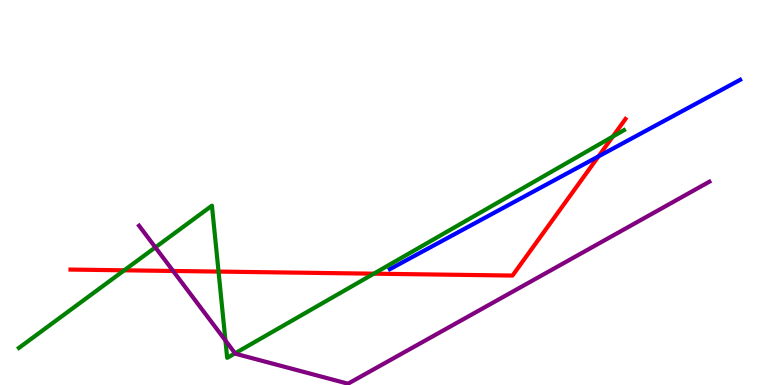[{'lines': ['blue', 'red'], 'intersections': [{'x': 7.72, 'y': 5.94}]}, {'lines': ['green', 'red'], 'intersections': [{'x': 1.6, 'y': 2.98}, {'x': 2.82, 'y': 2.95}, {'x': 4.82, 'y': 2.89}, {'x': 7.91, 'y': 6.45}]}, {'lines': ['purple', 'red'], 'intersections': [{'x': 2.23, 'y': 2.96}]}, {'lines': ['blue', 'green'], 'intersections': []}, {'lines': ['blue', 'purple'], 'intersections': []}, {'lines': ['green', 'purple'], 'intersections': [{'x': 2.0, 'y': 3.57}, {'x': 2.91, 'y': 1.16}, {'x': 3.03, 'y': 0.823}]}]